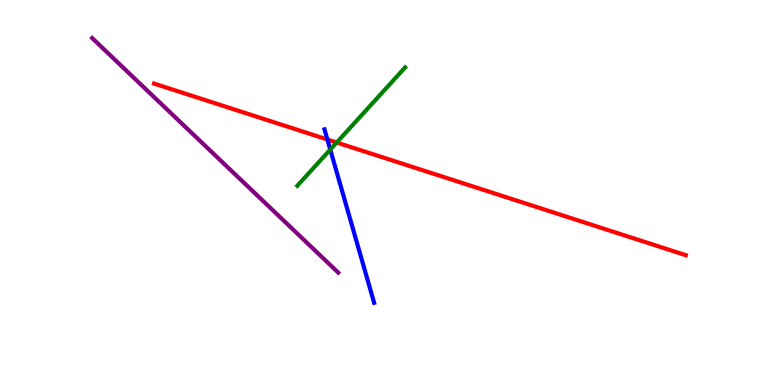[{'lines': ['blue', 'red'], 'intersections': [{'x': 4.22, 'y': 6.38}]}, {'lines': ['green', 'red'], 'intersections': [{'x': 4.34, 'y': 6.3}]}, {'lines': ['purple', 'red'], 'intersections': []}, {'lines': ['blue', 'green'], 'intersections': [{'x': 4.26, 'y': 6.11}]}, {'lines': ['blue', 'purple'], 'intersections': []}, {'lines': ['green', 'purple'], 'intersections': []}]